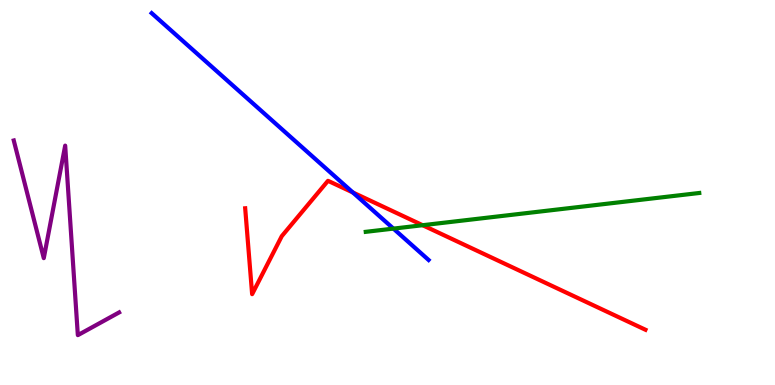[{'lines': ['blue', 'red'], 'intersections': [{'x': 4.55, 'y': 5.0}]}, {'lines': ['green', 'red'], 'intersections': [{'x': 5.45, 'y': 4.15}]}, {'lines': ['purple', 'red'], 'intersections': []}, {'lines': ['blue', 'green'], 'intersections': [{'x': 5.08, 'y': 4.06}]}, {'lines': ['blue', 'purple'], 'intersections': []}, {'lines': ['green', 'purple'], 'intersections': []}]